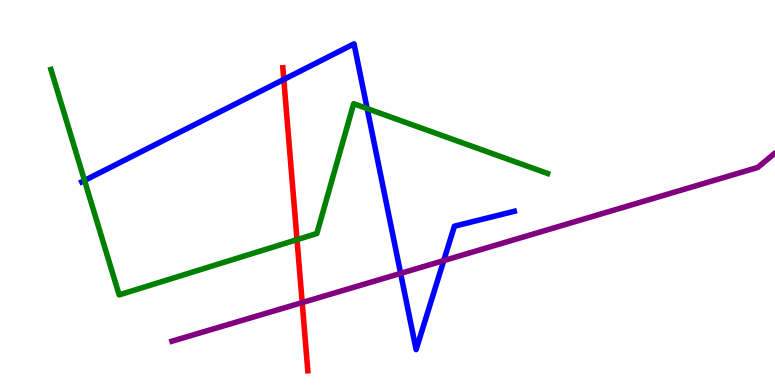[{'lines': ['blue', 'red'], 'intersections': [{'x': 3.66, 'y': 7.94}]}, {'lines': ['green', 'red'], 'intersections': [{'x': 3.83, 'y': 3.78}]}, {'lines': ['purple', 'red'], 'intersections': [{'x': 3.9, 'y': 2.14}]}, {'lines': ['blue', 'green'], 'intersections': [{'x': 1.09, 'y': 5.31}, {'x': 4.74, 'y': 7.18}]}, {'lines': ['blue', 'purple'], 'intersections': [{'x': 5.17, 'y': 2.9}, {'x': 5.73, 'y': 3.23}]}, {'lines': ['green', 'purple'], 'intersections': []}]